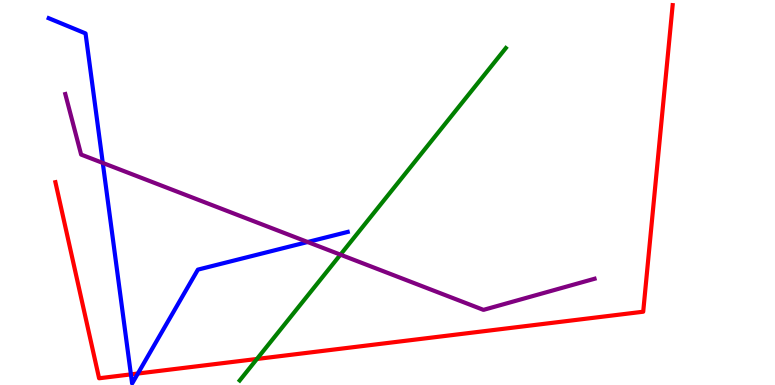[{'lines': ['blue', 'red'], 'intersections': [{'x': 1.69, 'y': 0.276}, {'x': 1.78, 'y': 0.298}]}, {'lines': ['green', 'red'], 'intersections': [{'x': 3.32, 'y': 0.676}]}, {'lines': ['purple', 'red'], 'intersections': []}, {'lines': ['blue', 'green'], 'intersections': []}, {'lines': ['blue', 'purple'], 'intersections': [{'x': 1.33, 'y': 5.77}, {'x': 3.97, 'y': 3.71}]}, {'lines': ['green', 'purple'], 'intersections': [{'x': 4.39, 'y': 3.39}]}]